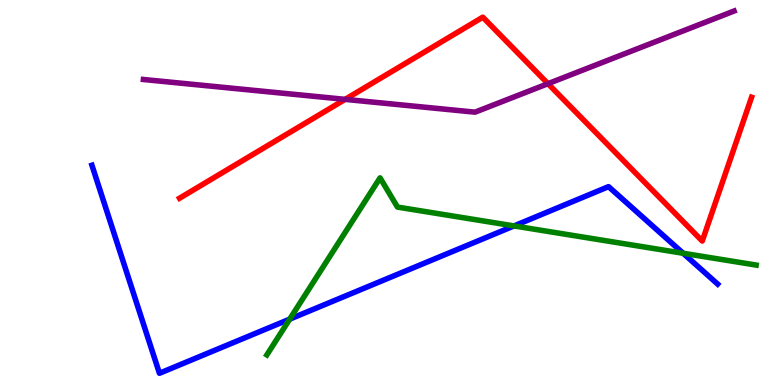[{'lines': ['blue', 'red'], 'intersections': []}, {'lines': ['green', 'red'], 'intersections': []}, {'lines': ['purple', 'red'], 'intersections': [{'x': 4.45, 'y': 7.42}, {'x': 7.07, 'y': 7.83}]}, {'lines': ['blue', 'green'], 'intersections': [{'x': 3.74, 'y': 1.71}, {'x': 6.63, 'y': 4.13}, {'x': 8.81, 'y': 3.42}]}, {'lines': ['blue', 'purple'], 'intersections': []}, {'lines': ['green', 'purple'], 'intersections': []}]